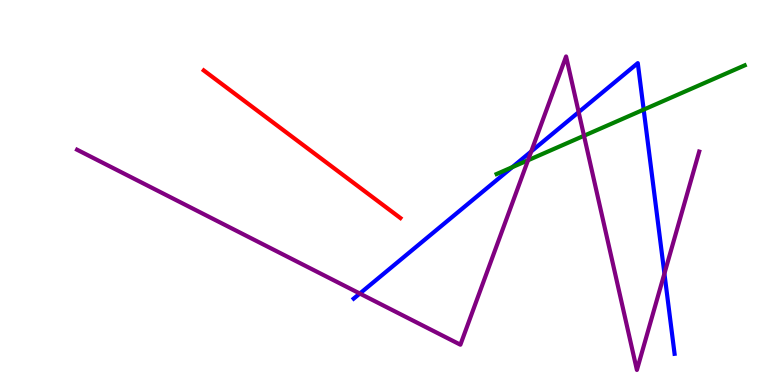[{'lines': ['blue', 'red'], 'intersections': []}, {'lines': ['green', 'red'], 'intersections': []}, {'lines': ['purple', 'red'], 'intersections': []}, {'lines': ['blue', 'green'], 'intersections': [{'x': 6.61, 'y': 5.66}, {'x': 8.31, 'y': 7.15}]}, {'lines': ['blue', 'purple'], 'intersections': [{'x': 4.64, 'y': 2.38}, {'x': 6.85, 'y': 6.07}, {'x': 7.47, 'y': 7.09}, {'x': 8.57, 'y': 2.89}]}, {'lines': ['green', 'purple'], 'intersections': [{'x': 6.81, 'y': 5.84}, {'x': 7.54, 'y': 6.47}]}]